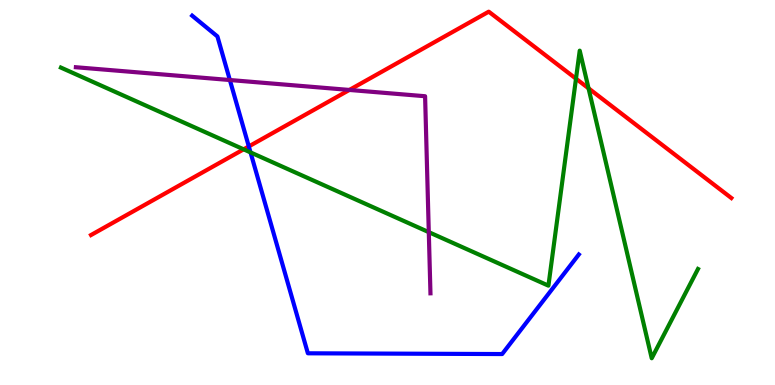[{'lines': ['blue', 'red'], 'intersections': [{'x': 3.21, 'y': 6.2}]}, {'lines': ['green', 'red'], 'intersections': [{'x': 3.14, 'y': 6.12}, {'x': 7.43, 'y': 7.96}, {'x': 7.59, 'y': 7.71}]}, {'lines': ['purple', 'red'], 'intersections': [{'x': 4.51, 'y': 7.66}]}, {'lines': ['blue', 'green'], 'intersections': [{'x': 3.23, 'y': 6.04}]}, {'lines': ['blue', 'purple'], 'intersections': [{'x': 2.97, 'y': 7.92}]}, {'lines': ['green', 'purple'], 'intersections': [{'x': 5.53, 'y': 3.97}]}]